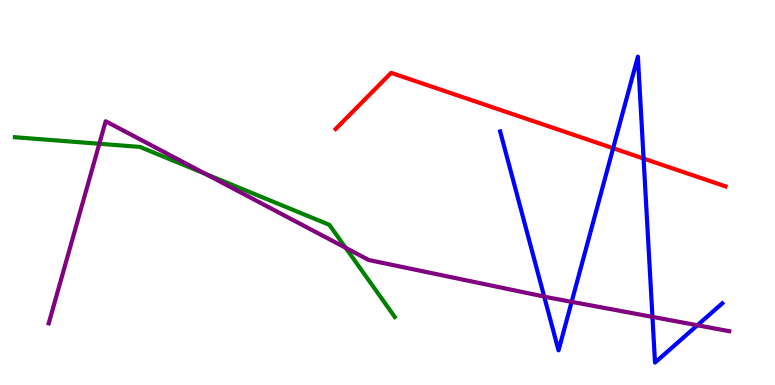[{'lines': ['blue', 'red'], 'intersections': [{'x': 7.91, 'y': 6.15}, {'x': 8.3, 'y': 5.88}]}, {'lines': ['green', 'red'], 'intersections': []}, {'lines': ['purple', 'red'], 'intersections': []}, {'lines': ['blue', 'green'], 'intersections': []}, {'lines': ['blue', 'purple'], 'intersections': [{'x': 7.02, 'y': 2.3}, {'x': 7.38, 'y': 2.16}, {'x': 8.42, 'y': 1.77}, {'x': 9.0, 'y': 1.55}]}, {'lines': ['green', 'purple'], 'intersections': [{'x': 1.28, 'y': 6.27}, {'x': 2.65, 'y': 5.48}, {'x': 4.46, 'y': 3.56}]}]